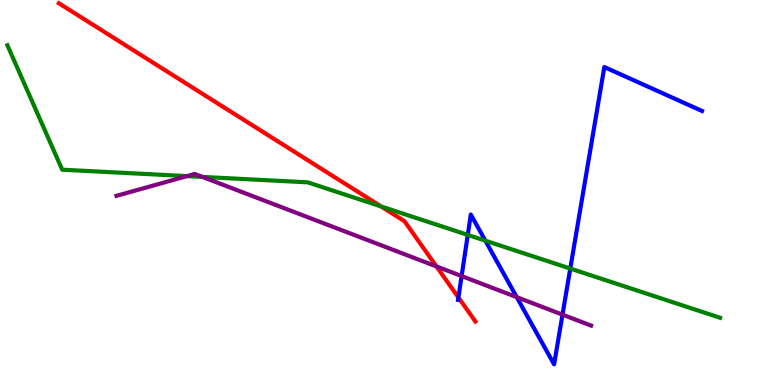[{'lines': ['blue', 'red'], 'intersections': [{'x': 5.92, 'y': 2.27}]}, {'lines': ['green', 'red'], 'intersections': [{'x': 4.92, 'y': 4.64}]}, {'lines': ['purple', 'red'], 'intersections': [{'x': 5.63, 'y': 3.08}]}, {'lines': ['blue', 'green'], 'intersections': [{'x': 6.04, 'y': 3.9}, {'x': 6.26, 'y': 3.75}, {'x': 7.36, 'y': 3.02}]}, {'lines': ['blue', 'purple'], 'intersections': [{'x': 5.96, 'y': 2.83}, {'x': 6.67, 'y': 2.28}, {'x': 7.26, 'y': 1.83}]}, {'lines': ['green', 'purple'], 'intersections': [{'x': 2.41, 'y': 5.43}, {'x': 2.61, 'y': 5.4}]}]